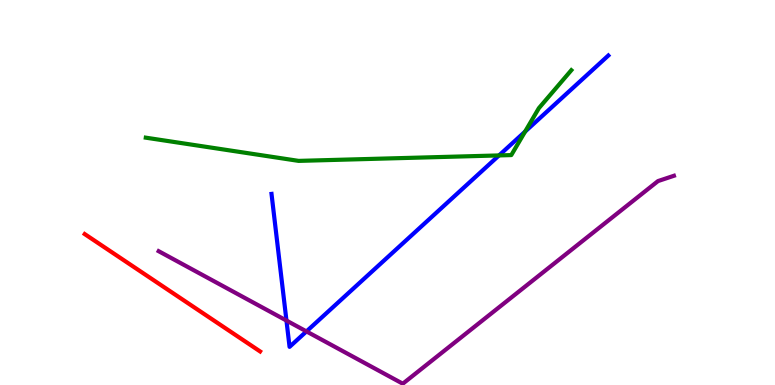[{'lines': ['blue', 'red'], 'intersections': []}, {'lines': ['green', 'red'], 'intersections': []}, {'lines': ['purple', 'red'], 'intersections': []}, {'lines': ['blue', 'green'], 'intersections': [{'x': 6.44, 'y': 5.96}, {'x': 6.78, 'y': 6.58}]}, {'lines': ['blue', 'purple'], 'intersections': [{'x': 3.7, 'y': 1.67}, {'x': 3.95, 'y': 1.39}]}, {'lines': ['green', 'purple'], 'intersections': []}]